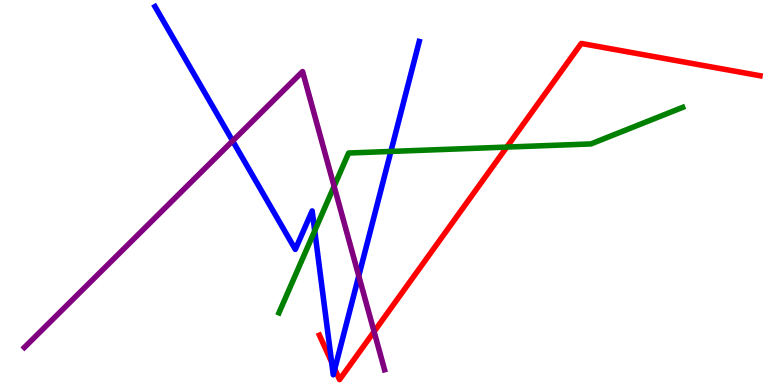[{'lines': ['blue', 'red'], 'intersections': [{'x': 4.28, 'y': 0.595}, {'x': 4.32, 'y': 0.416}]}, {'lines': ['green', 'red'], 'intersections': [{'x': 6.54, 'y': 6.18}]}, {'lines': ['purple', 'red'], 'intersections': [{'x': 4.83, 'y': 1.39}]}, {'lines': ['blue', 'green'], 'intersections': [{'x': 4.06, 'y': 4.01}, {'x': 5.04, 'y': 6.07}]}, {'lines': ['blue', 'purple'], 'intersections': [{'x': 3.0, 'y': 6.34}, {'x': 4.63, 'y': 2.83}]}, {'lines': ['green', 'purple'], 'intersections': [{'x': 4.31, 'y': 5.16}]}]